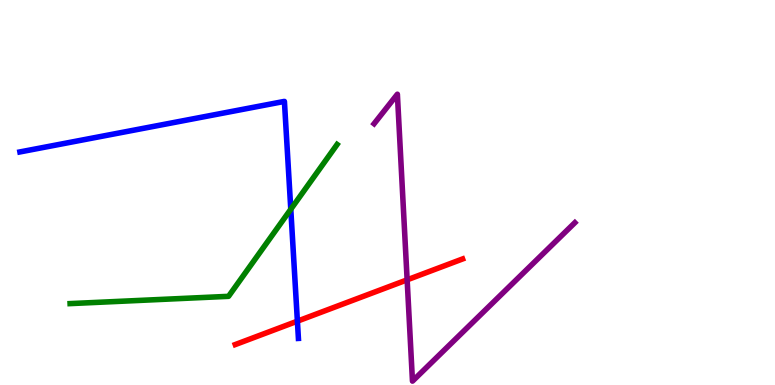[{'lines': ['blue', 'red'], 'intersections': [{'x': 3.84, 'y': 1.66}]}, {'lines': ['green', 'red'], 'intersections': []}, {'lines': ['purple', 'red'], 'intersections': [{'x': 5.25, 'y': 2.73}]}, {'lines': ['blue', 'green'], 'intersections': [{'x': 3.75, 'y': 4.56}]}, {'lines': ['blue', 'purple'], 'intersections': []}, {'lines': ['green', 'purple'], 'intersections': []}]